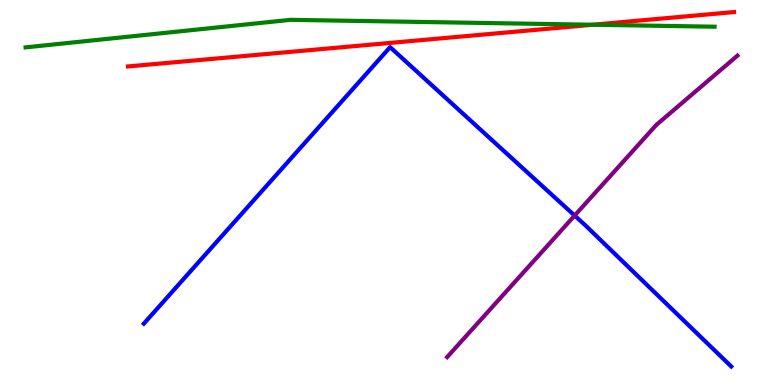[{'lines': ['blue', 'red'], 'intersections': []}, {'lines': ['green', 'red'], 'intersections': [{'x': 7.65, 'y': 9.36}]}, {'lines': ['purple', 'red'], 'intersections': []}, {'lines': ['blue', 'green'], 'intersections': []}, {'lines': ['blue', 'purple'], 'intersections': [{'x': 7.41, 'y': 4.4}]}, {'lines': ['green', 'purple'], 'intersections': []}]